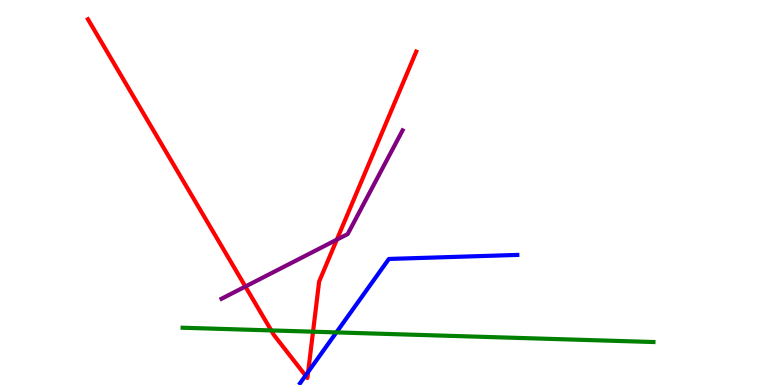[{'lines': ['blue', 'red'], 'intersections': [{'x': 3.94, 'y': 0.245}, {'x': 3.98, 'y': 0.339}]}, {'lines': ['green', 'red'], 'intersections': [{'x': 3.5, 'y': 1.42}, {'x': 4.04, 'y': 1.38}]}, {'lines': ['purple', 'red'], 'intersections': [{'x': 3.17, 'y': 2.56}, {'x': 4.35, 'y': 3.78}]}, {'lines': ['blue', 'green'], 'intersections': [{'x': 4.34, 'y': 1.37}]}, {'lines': ['blue', 'purple'], 'intersections': []}, {'lines': ['green', 'purple'], 'intersections': []}]